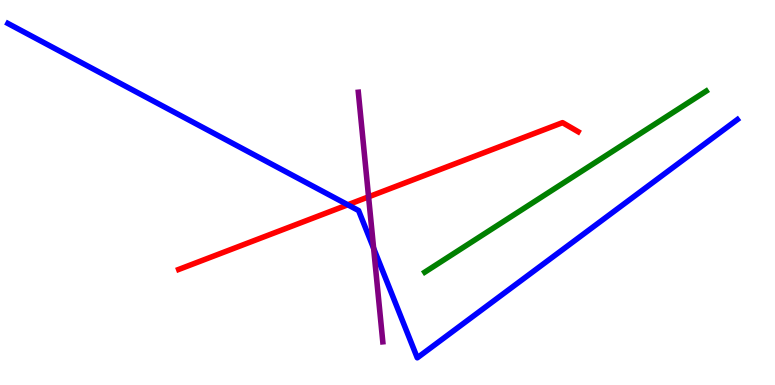[{'lines': ['blue', 'red'], 'intersections': [{'x': 4.49, 'y': 4.68}]}, {'lines': ['green', 'red'], 'intersections': []}, {'lines': ['purple', 'red'], 'intersections': [{'x': 4.76, 'y': 4.89}]}, {'lines': ['blue', 'green'], 'intersections': []}, {'lines': ['blue', 'purple'], 'intersections': [{'x': 4.82, 'y': 3.55}]}, {'lines': ['green', 'purple'], 'intersections': []}]